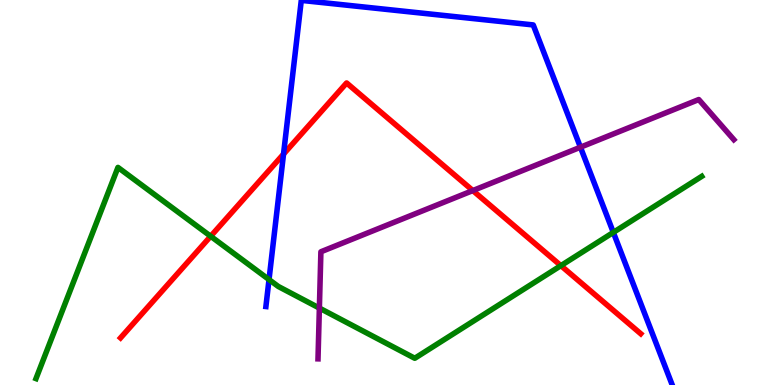[{'lines': ['blue', 'red'], 'intersections': [{'x': 3.66, 'y': 6.0}]}, {'lines': ['green', 'red'], 'intersections': [{'x': 2.72, 'y': 3.86}, {'x': 7.24, 'y': 3.1}]}, {'lines': ['purple', 'red'], 'intersections': [{'x': 6.1, 'y': 5.05}]}, {'lines': ['blue', 'green'], 'intersections': [{'x': 3.47, 'y': 2.74}, {'x': 7.91, 'y': 3.96}]}, {'lines': ['blue', 'purple'], 'intersections': [{'x': 7.49, 'y': 6.18}]}, {'lines': ['green', 'purple'], 'intersections': [{'x': 4.12, 'y': 2.0}]}]